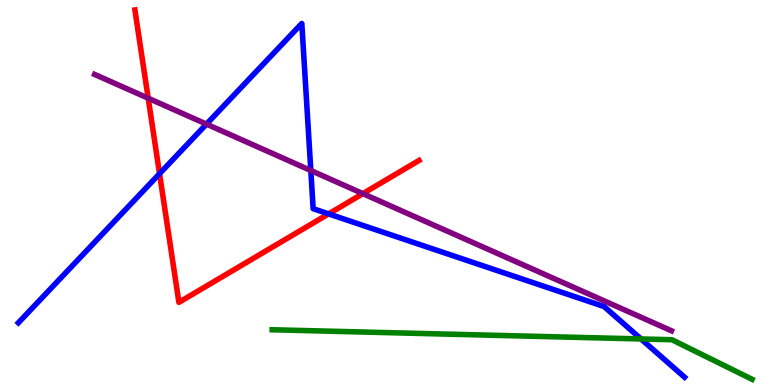[{'lines': ['blue', 'red'], 'intersections': [{'x': 2.06, 'y': 5.49}, {'x': 4.24, 'y': 4.44}]}, {'lines': ['green', 'red'], 'intersections': []}, {'lines': ['purple', 'red'], 'intersections': [{'x': 1.91, 'y': 7.45}, {'x': 4.68, 'y': 4.97}]}, {'lines': ['blue', 'green'], 'intersections': [{'x': 8.27, 'y': 1.2}]}, {'lines': ['blue', 'purple'], 'intersections': [{'x': 2.66, 'y': 6.78}, {'x': 4.01, 'y': 5.57}]}, {'lines': ['green', 'purple'], 'intersections': []}]